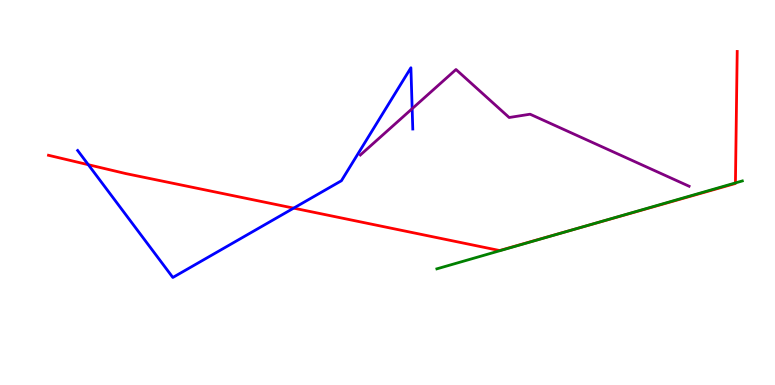[{'lines': ['blue', 'red'], 'intersections': [{'x': 1.14, 'y': 5.72}, {'x': 3.79, 'y': 4.59}]}, {'lines': ['green', 'red'], 'intersections': [{'x': 7.42, 'y': 4.05}, {'x': 9.49, 'y': 5.25}]}, {'lines': ['purple', 'red'], 'intersections': []}, {'lines': ['blue', 'green'], 'intersections': []}, {'lines': ['blue', 'purple'], 'intersections': [{'x': 5.32, 'y': 7.18}]}, {'lines': ['green', 'purple'], 'intersections': []}]